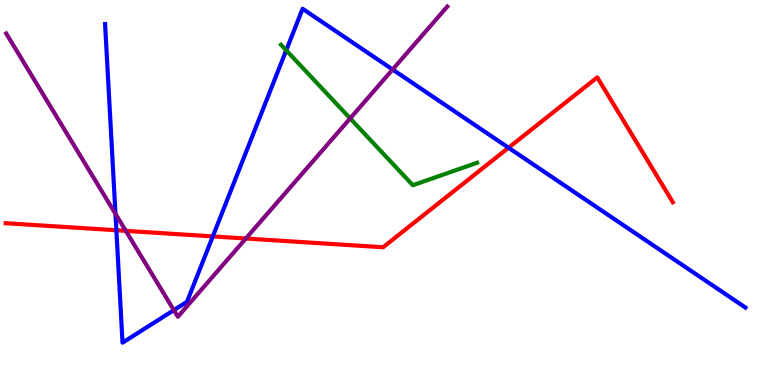[{'lines': ['blue', 'red'], 'intersections': [{'x': 1.5, 'y': 4.02}, {'x': 2.75, 'y': 3.86}, {'x': 6.56, 'y': 6.16}]}, {'lines': ['green', 'red'], 'intersections': []}, {'lines': ['purple', 'red'], 'intersections': [{'x': 1.62, 'y': 4.0}, {'x': 3.17, 'y': 3.8}]}, {'lines': ['blue', 'green'], 'intersections': [{'x': 3.69, 'y': 8.69}]}, {'lines': ['blue', 'purple'], 'intersections': [{'x': 1.49, 'y': 4.45}, {'x': 2.24, 'y': 1.94}, {'x': 5.07, 'y': 8.19}]}, {'lines': ['green', 'purple'], 'intersections': [{'x': 4.52, 'y': 6.92}]}]